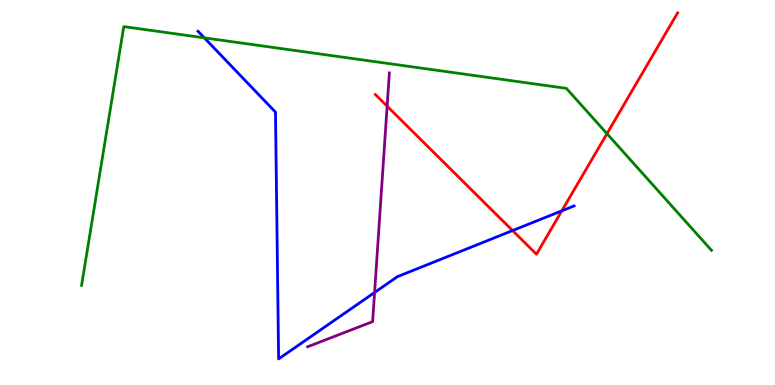[{'lines': ['blue', 'red'], 'intersections': [{'x': 6.61, 'y': 4.01}, {'x': 7.25, 'y': 4.52}]}, {'lines': ['green', 'red'], 'intersections': [{'x': 7.83, 'y': 6.53}]}, {'lines': ['purple', 'red'], 'intersections': [{'x': 5.0, 'y': 7.24}]}, {'lines': ['blue', 'green'], 'intersections': [{'x': 2.64, 'y': 9.02}]}, {'lines': ['blue', 'purple'], 'intersections': [{'x': 4.83, 'y': 2.4}]}, {'lines': ['green', 'purple'], 'intersections': []}]